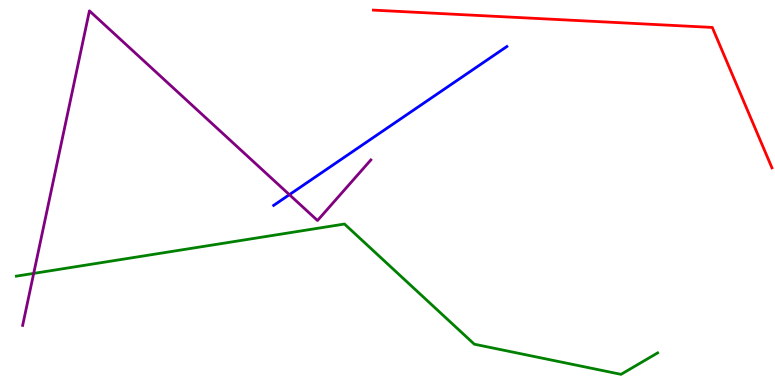[{'lines': ['blue', 'red'], 'intersections': []}, {'lines': ['green', 'red'], 'intersections': []}, {'lines': ['purple', 'red'], 'intersections': []}, {'lines': ['blue', 'green'], 'intersections': []}, {'lines': ['blue', 'purple'], 'intersections': [{'x': 3.73, 'y': 4.94}]}, {'lines': ['green', 'purple'], 'intersections': [{'x': 0.435, 'y': 2.9}]}]